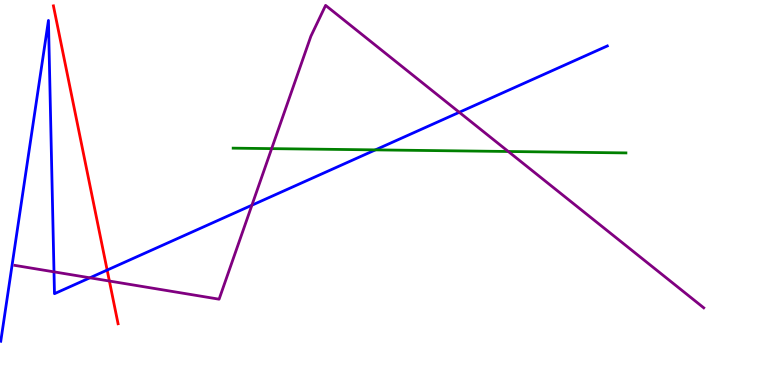[{'lines': ['blue', 'red'], 'intersections': [{'x': 1.38, 'y': 2.99}]}, {'lines': ['green', 'red'], 'intersections': []}, {'lines': ['purple', 'red'], 'intersections': [{'x': 1.41, 'y': 2.7}]}, {'lines': ['blue', 'green'], 'intersections': [{'x': 4.84, 'y': 6.11}]}, {'lines': ['blue', 'purple'], 'intersections': [{'x': 0.697, 'y': 2.94}, {'x': 1.16, 'y': 2.78}, {'x': 3.25, 'y': 4.67}, {'x': 5.93, 'y': 7.08}]}, {'lines': ['green', 'purple'], 'intersections': [{'x': 3.51, 'y': 6.14}, {'x': 6.56, 'y': 6.07}]}]